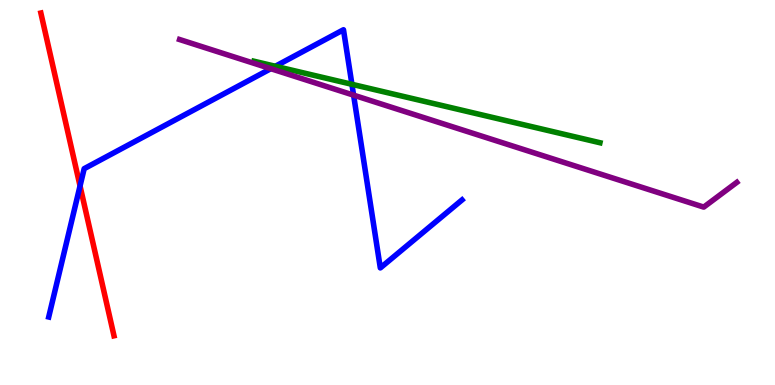[{'lines': ['blue', 'red'], 'intersections': [{'x': 1.03, 'y': 5.17}]}, {'lines': ['green', 'red'], 'intersections': []}, {'lines': ['purple', 'red'], 'intersections': []}, {'lines': ['blue', 'green'], 'intersections': [{'x': 3.55, 'y': 8.28}, {'x': 4.54, 'y': 7.81}]}, {'lines': ['blue', 'purple'], 'intersections': [{'x': 3.49, 'y': 8.22}, {'x': 4.56, 'y': 7.53}]}, {'lines': ['green', 'purple'], 'intersections': []}]